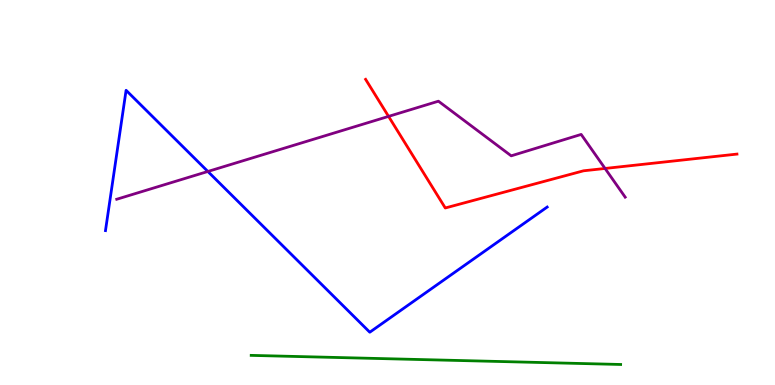[{'lines': ['blue', 'red'], 'intersections': []}, {'lines': ['green', 'red'], 'intersections': []}, {'lines': ['purple', 'red'], 'intersections': [{'x': 5.01, 'y': 6.98}, {'x': 7.81, 'y': 5.62}]}, {'lines': ['blue', 'green'], 'intersections': []}, {'lines': ['blue', 'purple'], 'intersections': [{'x': 2.68, 'y': 5.55}]}, {'lines': ['green', 'purple'], 'intersections': []}]